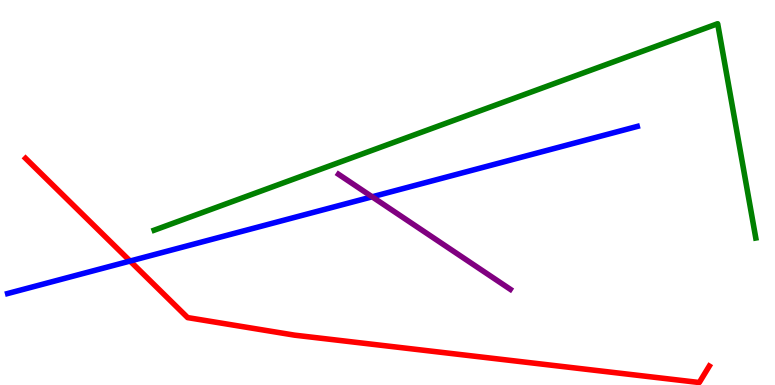[{'lines': ['blue', 'red'], 'intersections': [{'x': 1.68, 'y': 3.22}]}, {'lines': ['green', 'red'], 'intersections': []}, {'lines': ['purple', 'red'], 'intersections': []}, {'lines': ['blue', 'green'], 'intersections': []}, {'lines': ['blue', 'purple'], 'intersections': [{'x': 4.8, 'y': 4.89}]}, {'lines': ['green', 'purple'], 'intersections': []}]